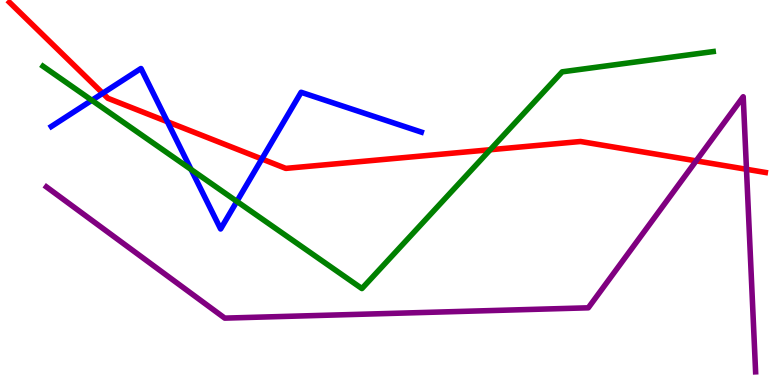[{'lines': ['blue', 'red'], 'intersections': [{'x': 1.33, 'y': 7.58}, {'x': 2.16, 'y': 6.84}, {'x': 3.38, 'y': 5.87}]}, {'lines': ['green', 'red'], 'intersections': [{'x': 6.33, 'y': 6.11}]}, {'lines': ['purple', 'red'], 'intersections': [{'x': 8.98, 'y': 5.82}, {'x': 9.63, 'y': 5.6}]}, {'lines': ['blue', 'green'], 'intersections': [{'x': 1.18, 'y': 7.4}, {'x': 2.47, 'y': 5.6}, {'x': 3.06, 'y': 4.77}]}, {'lines': ['blue', 'purple'], 'intersections': []}, {'lines': ['green', 'purple'], 'intersections': []}]